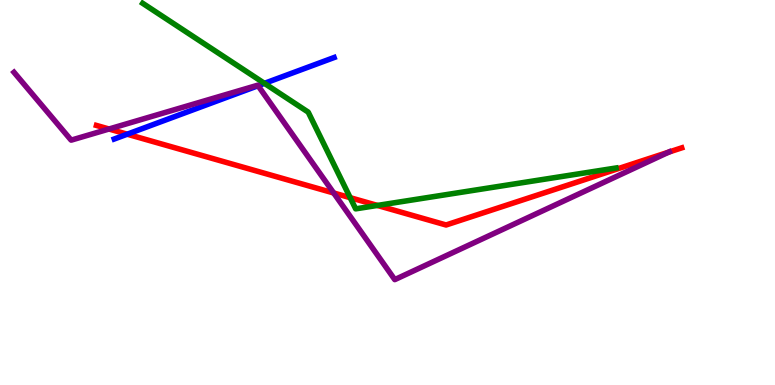[{'lines': ['blue', 'red'], 'intersections': [{'x': 1.64, 'y': 6.51}]}, {'lines': ['green', 'red'], 'intersections': [{'x': 4.52, 'y': 4.87}, {'x': 4.87, 'y': 4.66}]}, {'lines': ['purple', 'red'], 'intersections': [{'x': 1.41, 'y': 6.65}, {'x': 4.31, 'y': 4.99}, {'x': 8.63, 'y': 6.05}]}, {'lines': ['blue', 'green'], 'intersections': [{'x': 3.41, 'y': 7.84}]}, {'lines': ['blue', 'purple'], 'intersections': [{'x': 3.33, 'y': 7.77}]}, {'lines': ['green', 'purple'], 'intersections': []}]